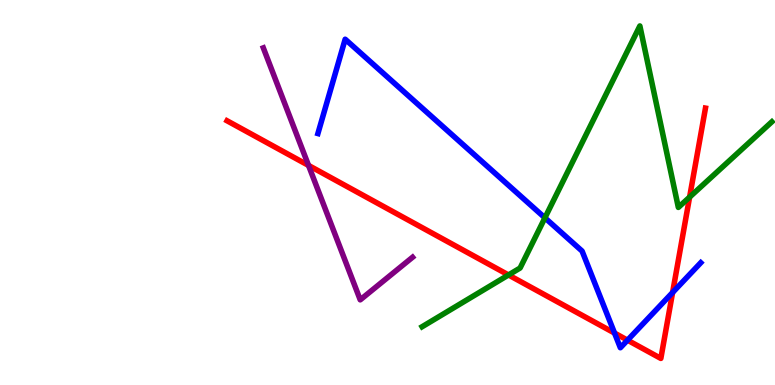[{'lines': ['blue', 'red'], 'intersections': [{'x': 7.93, 'y': 1.35}, {'x': 8.1, 'y': 1.16}, {'x': 8.68, 'y': 2.4}]}, {'lines': ['green', 'red'], 'intersections': [{'x': 6.56, 'y': 2.86}, {'x': 8.9, 'y': 4.88}]}, {'lines': ['purple', 'red'], 'intersections': [{'x': 3.98, 'y': 5.7}]}, {'lines': ['blue', 'green'], 'intersections': [{'x': 7.03, 'y': 4.34}]}, {'lines': ['blue', 'purple'], 'intersections': []}, {'lines': ['green', 'purple'], 'intersections': []}]